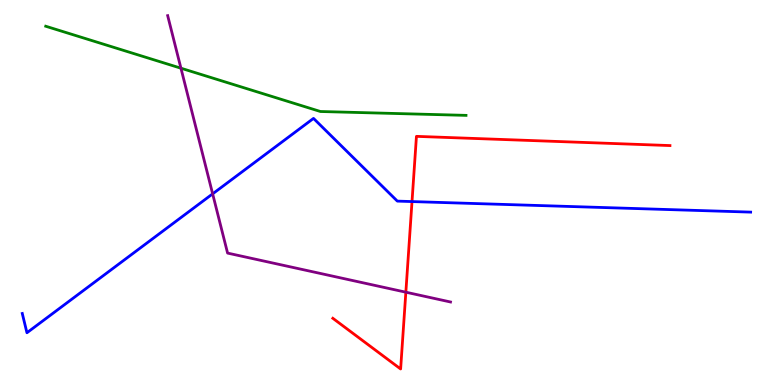[{'lines': ['blue', 'red'], 'intersections': [{'x': 5.32, 'y': 4.76}]}, {'lines': ['green', 'red'], 'intersections': []}, {'lines': ['purple', 'red'], 'intersections': [{'x': 5.24, 'y': 2.41}]}, {'lines': ['blue', 'green'], 'intersections': []}, {'lines': ['blue', 'purple'], 'intersections': [{'x': 2.74, 'y': 4.96}]}, {'lines': ['green', 'purple'], 'intersections': [{'x': 2.33, 'y': 8.23}]}]